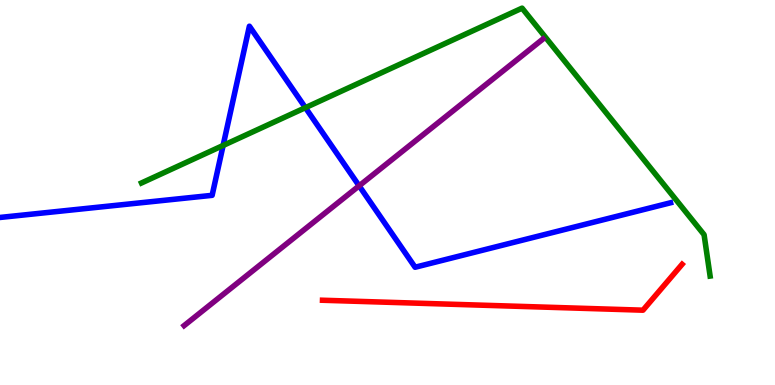[{'lines': ['blue', 'red'], 'intersections': []}, {'lines': ['green', 'red'], 'intersections': []}, {'lines': ['purple', 'red'], 'intersections': []}, {'lines': ['blue', 'green'], 'intersections': [{'x': 2.88, 'y': 6.22}, {'x': 3.94, 'y': 7.2}]}, {'lines': ['blue', 'purple'], 'intersections': [{'x': 4.63, 'y': 5.17}]}, {'lines': ['green', 'purple'], 'intersections': []}]